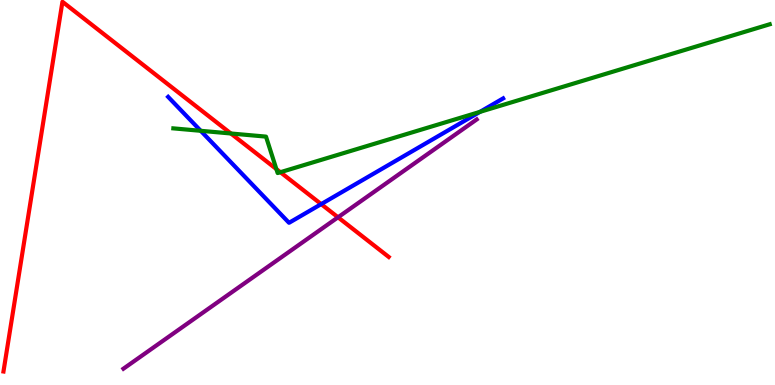[{'lines': ['blue', 'red'], 'intersections': [{'x': 4.14, 'y': 4.7}]}, {'lines': ['green', 'red'], 'intersections': [{'x': 2.98, 'y': 6.53}, {'x': 3.57, 'y': 5.61}, {'x': 3.62, 'y': 5.53}]}, {'lines': ['purple', 'red'], 'intersections': [{'x': 4.36, 'y': 4.36}]}, {'lines': ['blue', 'green'], 'intersections': [{'x': 2.59, 'y': 6.6}, {'x': 6.19, 'y': 7.09}]}, {'lines': ['blue', 'purple'], 'intersections': []}, {'lines': ['green', 'purple'], 'intersections': []}]